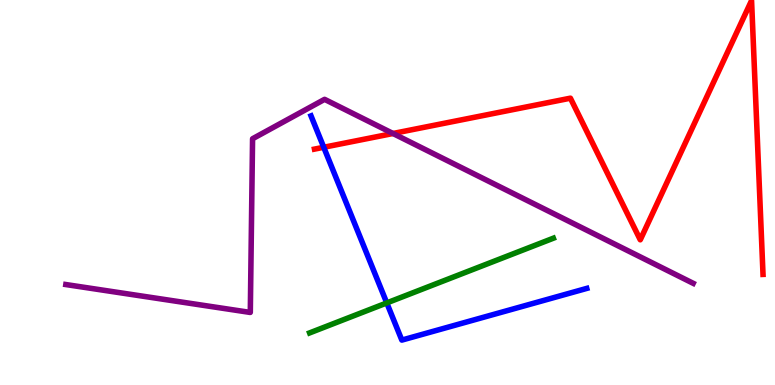[{'lines': ['blue', 'red'], 'intersections': [{'x': 4.18, 'y': 6.17}]}, {'lines': ['green', 'red'], 'intersections': []}, {'lines': ['purple', 'red'], 'intersections': [{'x': 5.07, 'y': 6.53}]}, {'lines': ['blue', 'green'], 'intersections': [{'x': 4.99, 'y': 2.13}]}, {'lines': ['blue', 'purple'], 'intersections': []}, {'lines': ['green', 'purple'], 'intersections': []}]